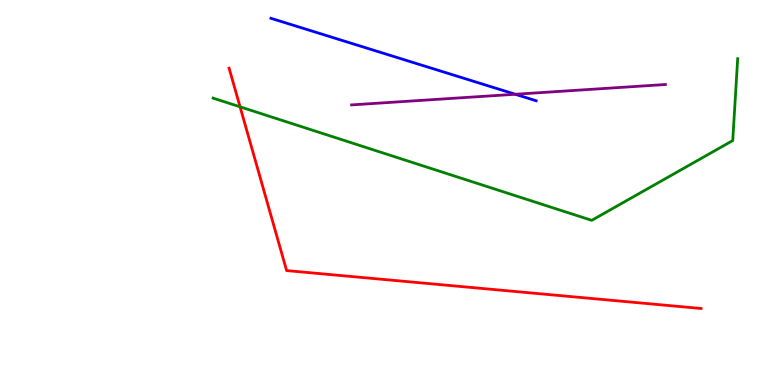[{'lines': ['blue', 'red'], 'intersections': []}, {'lines': ['green', 'red'], 'intersections': [{'x': 3.1, 'y': 7.23}]}, {'lines': ['purple', 'red'], 'intersections': []}, {'lines': ['blue', 'green'], 'intersections': []}, {'lines': ['blue', 'purple'], 'intersections': [{'x': 6.65, 'y': 7.55}]}, {'lines': ['green', 'purple'], 'intersections': []}]